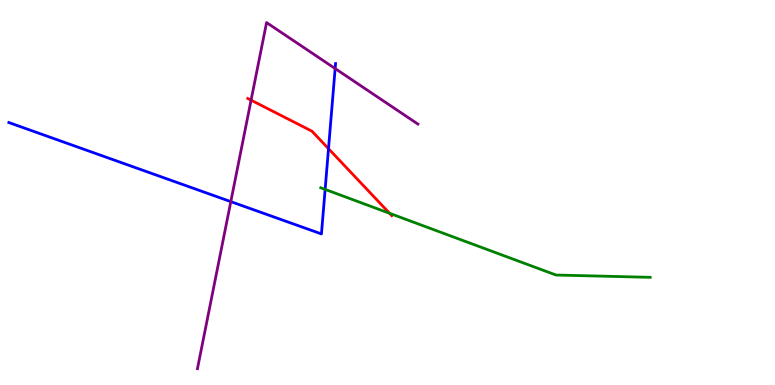[{'lines': ['blue', 'red'], 'intersections': [{'x': 4.24, 'y': 6.14}]}, {'lines': ['green', 'red'], 'intersections': [{'x': 5.03, 'y': 4.46}]}, {'lines': ['purple', 'red'], 'intersections': [{'x': 3.24, 'y': 7.4}]}, {'lines': ['blue', 'green'], 'intersections': [{'x': 4.2, 'y': 5.08}]}, {'lines': ['blue', 'purple'], 'intersections': [{'x': 2.98, 'y': 4.76}, {'x': 4.32, 'y': 8.22}]}, {'lines': ['green', 'purple'], 'intersections': []}]